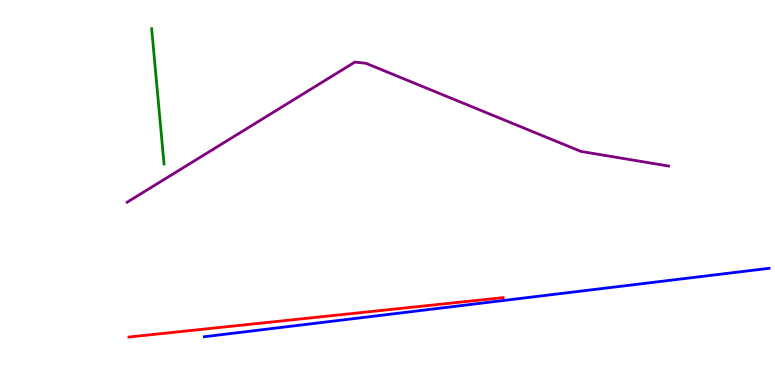[{'lines': ['blue', 'red'], 'intersections': []}, {'lines': ['green', 'red'], 'intersections': []}, {'lines': ['purple', 'red'], 'intersections': []}, {'lines': ['blue', 'green'], 'intersections': []}, {'lines': ['blue', 'purple'], 'intersections': []}, {'lines': ['green', 'purple'], 'intersections': []}]